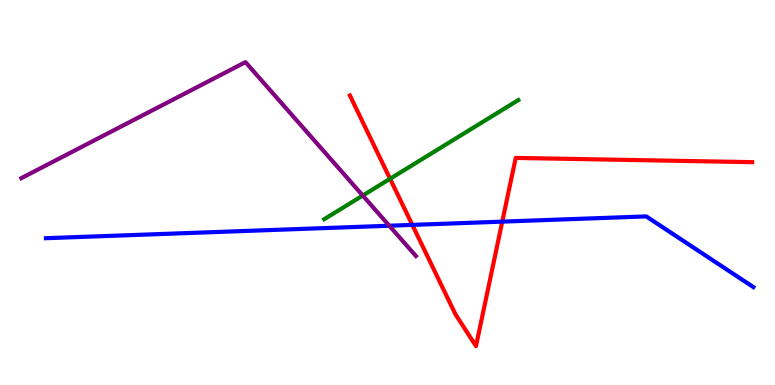[{'lines': ['blue', 'red'], 'intersections': [{'x': 5.32, 'y': 4.16}, {'x': 6.48, 'y': 4.24}]}, {'lines': ['green', 'red'], 'intersections': [{'x': 5.03, 'y': 5.36}]}, {'lines': ['purple', 'red'], 'intersections': []}, {'lines': ['blue', 'green'], 'intersections': []}, {'lines': ['blue', 'purple'], 'intersections': [{'x': 5.02, 'y': 4.14}]}, {'lines': ['green', 'purple'], 'intersections': [{'x': 4.68, 'y': 4.92}]}]